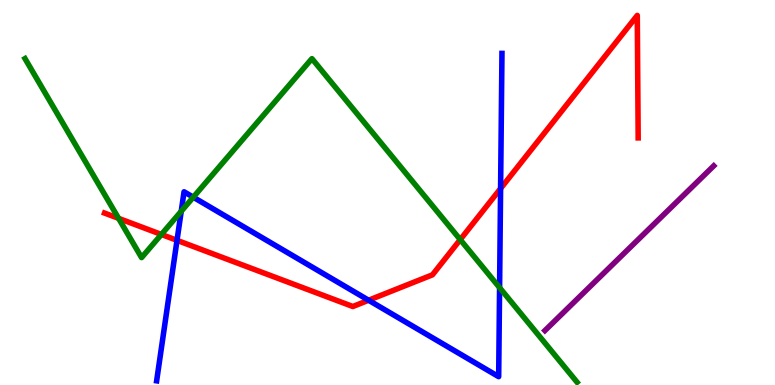[{'lines': ['blue', 'red'], 'intersections': [{'x': 2.28, 'y': 3.76}, {'x': 4.76, 'y': 2.2}, {'x': 6.46, 'y': 5.1}]}, {'lines': ['green', 'red'], 'intersections': [{'x': 1.53, 'y': 4.33}, {'x': 2.08, 'y': 3.91}, {'x': 5.94, 'y': 3.78}]}, {'lines': ['purple', 'red'], 'intersections': []}, {'lines': ['blue', 'green'], 'intersections': [{'x': 2.34, 'y': 4.51}, {'x': 2.49, 'y': 4.88}, {'x': 6.45, 'y': 2.53}]}, {'lines': ['blue', 'purple'], 'intersections': []}, {'lines': ['green', 'purple'], 'intersections': []}]